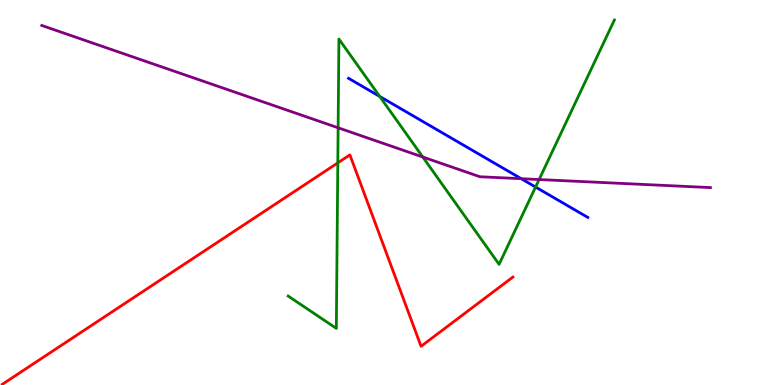[{'lines': ['blue', 'red'], 'intersections': []}, {'lines': ['green', 'red'], 'intersections': [{'x': 4.36, 'y': 5.77}]}, {'lines': ['purple', 'red'], 'intersections': []}, {'lines': ['blue', 'green'], 'intersections': [{'x': 4.9, 'y': 7.5}, {'x': 6.91, 'y': 5.14}]}, {'lines': ['blue', 'purple'], 'intersections': [{'x': 6.73, 'y': 5.36}]}, {'lines': ['green', 'purple'], 'intersections': [{'x': 4.36, 'y': 6.68}, {'x': 5.46, 'y': 5.92}, {'x': 6.96, 'y': 5.34}]}]